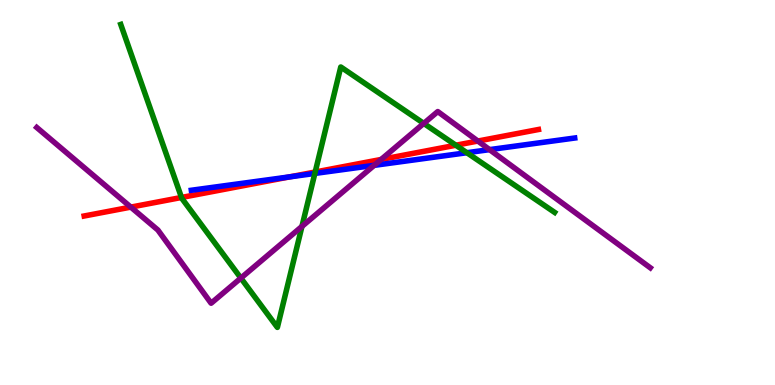[{'lines': ['blue', 'red'], 'intersections': [{'x': 3.74, 'y': 5.41}]}, {'lines': ['green', 'red'], 'intersections': [{'x': 2.34, 'y': 4.87}, {'x': 4.07, 'y': 5.53}, {'x': 5.88, 'y': 6.23}]}, {'lines': ['purple', 'red'], 'intersections': [{'x': 1.69, 'y': 4.62}, {'x': 4.92, 'y': 5.86}, {'x': 6.17, 'y': 6.34}]}, {'lines': ['blue', 'green'], 'intersections': [{'x': 4.06, 'y': 5.5}, {'x': 6.02, 'y': 6.03}]}, {'lines': ['blue', 'purple'], 'intersections': [{'x': 4.83, 'y': 5.71}, {'x': 6.32, 'y': 6.11}]}, {'lines': ['green', 'purple'], 'intersections': [{'x': 3.11, 'y': 2.78}, {'x': 3.9, 'y': 4.12}, {'x': 5.47, 'y': 6.79}]}]